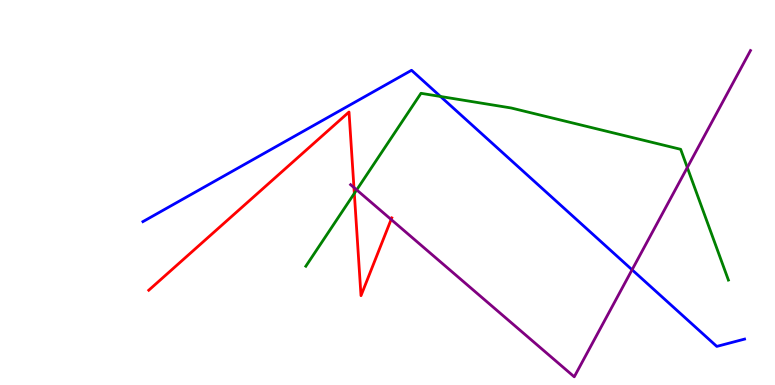[{'lines': ['blue', 'red'], 'intersections': []}, {'lines': ['green', 'red'], 'intersections': [{'x': 4.57, 'y': 4.98}]}, {'lines': ['purple', 'red'], 'intersections': [{'x': 4.57, 'y': 5.13}, {'x': 5.05, 'y': 4.3}]}, {'lines': ['blue', 'green'], 'intersections': [{'x': 5.68, 'y': 7.49}]}, {'lines': ['blue', 'purple'], 'intersections': [{'x': 8.16, 'y': 2.99}]}, {'lines': ['green', 'purple'], 'intersections': [{'x': 4.6, 'y': 5.07}, {'x': 8.87, 'y': 5.65}]}]